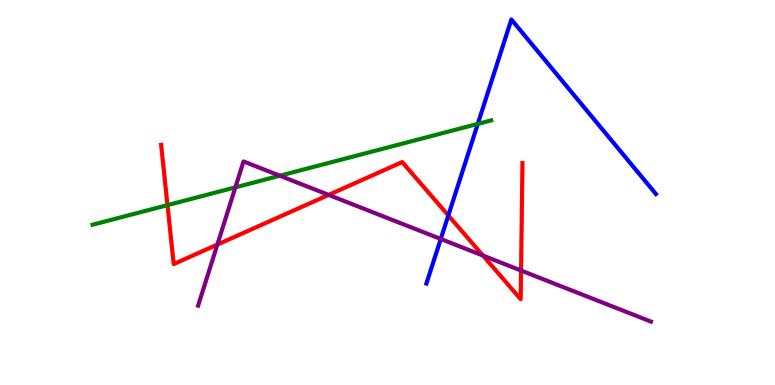[{'lines': ['blue', 'red'], 'intersections': [{'x': 5.78, 'y': 4.4}]}, {'lines': ['green', 'red'], 'intersections': [{'x': 2.16, 'y': 4.67}]}, {'lines': ['purple', 'red'], 'intersections': [{'x': 2.8, 'y': 3.65}, {'x': 4.24, 'y': 4.94}, {'x': 6.23, 'y': 3.36}, {'x': 6.72, 'y': 2.97}]}, {'lines': ['blue', 'green'], 'intersections': [{'x': 6.16, 'y': 6.78}]}, {'lines': ['blue', 'purple'], 'intersections': [{'x': 5.69, 'y': 3.79}]}, {'lines': ['green', 'purple'], 'intersections': [{'x': 3.04, 'y': 5.13}, {'x': 3.61, 'y': 5.44}]}]